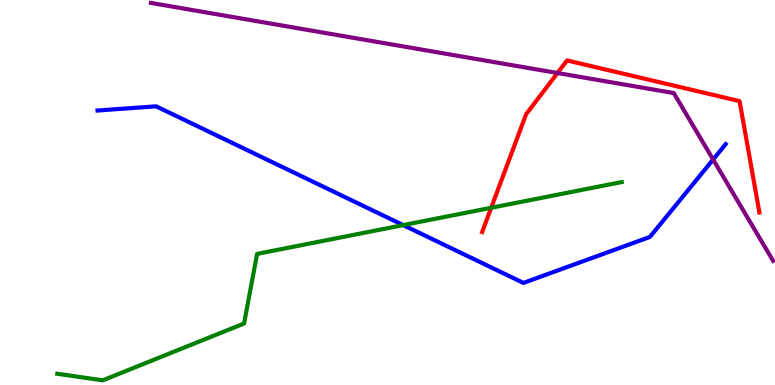[{'lines': ['blue', 'red'], 'intersections': []}, {'lines': ['green', 'red'], 'intersections': [{'x': 6.34, 'y': 4.6}]}, {'lines': ['purple', 'red'], 'intersections': [{'x': 7.19, 'y': 8.1}]}, {'lines': ['blue', 'green'], 'intersections': [{'x': 5.2, 'y': 4.15}]}, {'lines': ['blue', 'purple'], 'intersections': [{'x': 9.2, 'y': 5.86}]}, {'lines': ['green', 'purple'], 'intersections': []}]